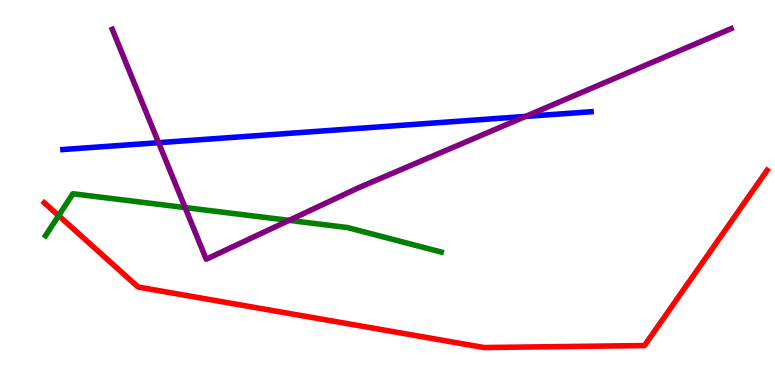[{'lines': ['blue', 'red'], 'intersections': []}, {'lines': ['green', 'red'], 'intersections': [{'x': 0.757, 'y': 4.4}]}, {'lines': ['purple', 'red'], 'intersections': []}, {'lines': ['blue', 'green'], 'intersections': []}, {'lines': ['blue', 'purple'], 'intersections': [{'x': 2.05, 'y': 6.29}, {'x': 6.78, 'y': 6.98}]}, {'lines': ['green', 'purple'], 'intersections': [{'x': 2.39, 'y': 4.61}, {'x': 3.73, 'y': 4.28}]}]